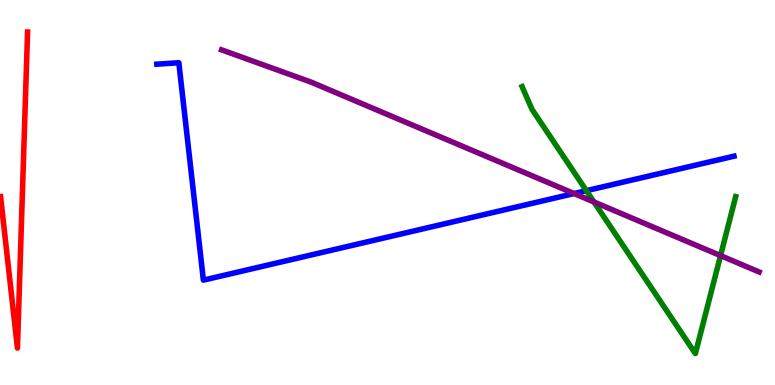[{'lines': ['blue', 'red'], 'intersections': []}, {'lines': ['green', 'red'], 'intersections': []}, {'lines': ['purple', 'red'], 'intersections': []}, {'lines': ['blue', 'green'], 'intersections': [{'x': 7.57, 'y': 5.05}]}, {'lines': ['blue', 'purple'], 'intersections': [{'x': 7.41, 'y': 4.97}]}, {'lines': ['green', 'purple'], 'intersections': [{'x': 7.66, 'y': 4.75}, {'x': 9.3, 'y': 3.36}]}]